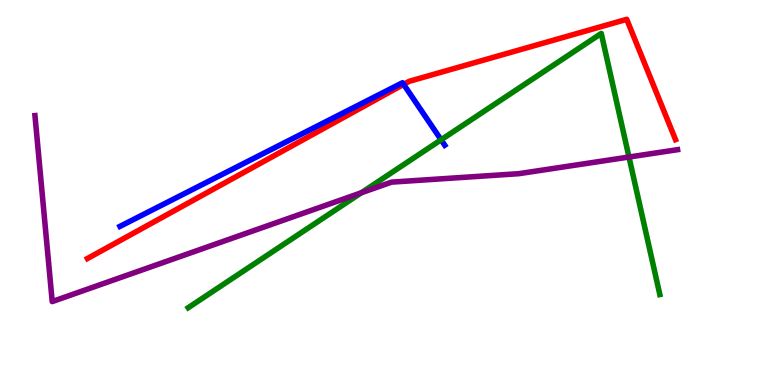[{'lines': ['blue', 'red'], 'intersections': [{'x': 5.21, 'y': 7.81}]}, {'lines': ['green', 'red'], 'intersections': []}, {'lines': ['purple', 'red'], 'intersections': []}, {'lines': ['blue', 'green'], 'intersections': [{'x': 5.69, 'y': 6.37}]}, {'lines': ['blue', 'purple'], 'intersections': []}, {'lines': ['green', 'purple'], 'intersections': [{'x': 4.66, 'y': 4.99}, {'x': 8.12, 'y': 5.92}]}]